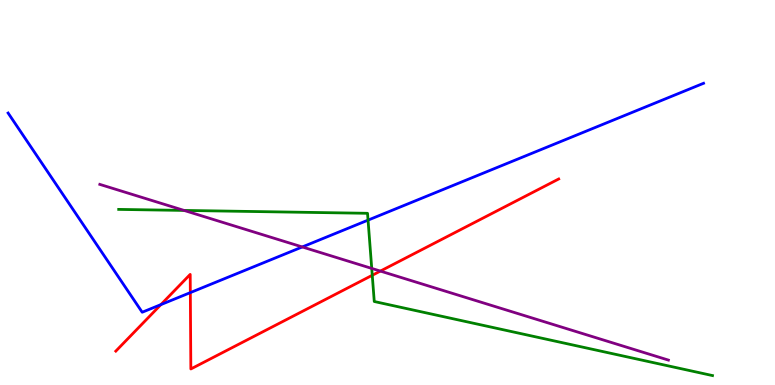[{'lines': ['blue', 'red'], 'intersections': [{'x': 2.08, 'y': 2.09}, {'x': 2.46, 'y': 2.4}]}, {'lines': ['green', 'red'], 'intersections': [{'x': 4.8, 'y': 2.85}]}, {'lines': ['purple', 'red'], 'intersections': [{'x': 4.91, 'y': 2.96}]}, {'lines': ['blue', 'green'], 'intersections': [{'x': 4.75, 'y': 4.28}]}, {'lines': ['blue', 'purple'], 'intersections': [{'x': 3.9, 'y': 3.59}]}, {'lines': ['green', 'purple'], 'intersections': [{'x': 2.38, 'y': 4.53}, {'x': 4.8, 'y': 3.03}]}]